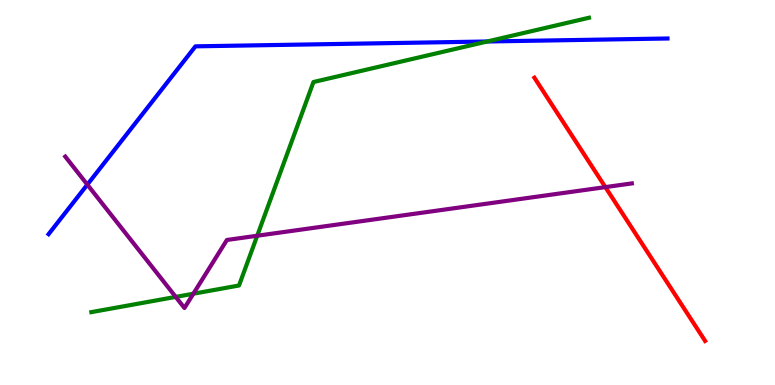[{'lines': ['blue', 'red'], 'intersections': []}, {'lines': ['green', 'red'], 'intersections': []}, {'lines': ['purple', 'red'], 'intersections': [{'x': 7.81, 'y': 5.14}]}, {'lines': ['blue', 'green'], 'intersections': [{'x': 6.29, 'y': 8.92}]}, {'lines': ['blue', 'purple'], 'intersections': [{'x': 1.13, 'y': 5.2}]}, {'lines': ['green', 'purple'], 'intersections': [{'x': 2.27, 'y': 2.29}, {'x': 2.49, 'y': 2.37}, {'x': 3.32, 'y': 3.88}]}]